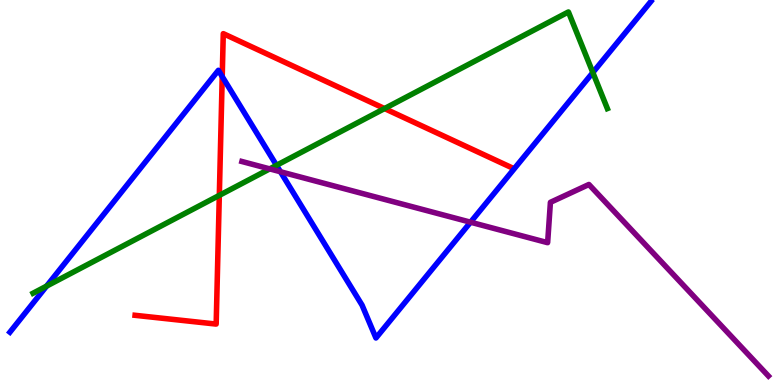[{'lines': ['blue', 'red'], 'intersections': [{'x': 2.87, 'y': 8.01}]}, {'lines': ['green', 'red'], 'intersections': [{'x': 2.83, 'y': 4.93}, {'x': 4.96, 'y': 7.18}]}, {'lines': ['purple', 'red'], 'intersections': []}, {'lines': ['blue', 'green'], 'intersections': [{'x': 0.601, 'y': 2.57}, {'x': 3.57, 'y': 5.71}, {'x': 7.65, 'y': 8.12}]}, {'lines': ['blue', 'purple'], 'intersections': [{'x': 3.62, 'y': 5.54}, {'x': 6.07, 'y': 4.23}]}, {'lines': ['green', 'purple'], 'intersections': [{'x': 3.48, 'y': 5.61}]}]